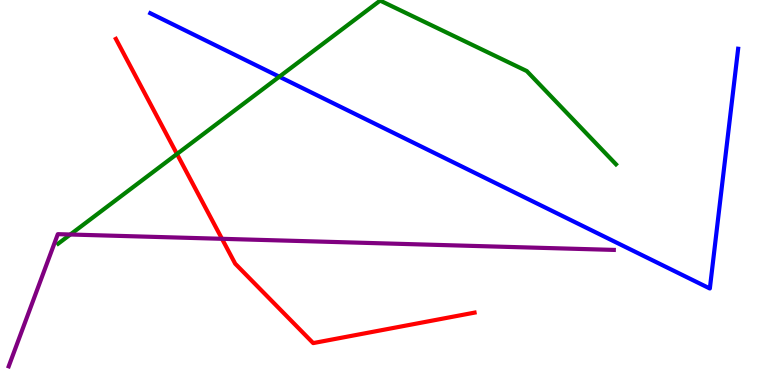[{'lines': ['blue', 'red'], 'intersections': []}, {'lines': ['green', 'red'], 'intersections': [{'x': 2.28, 'y': 6.0}]}, {'lines': ['purple', 'red'], 'intersections': [{'x': 2.86, 'y': 3.8}]}, {'lines': ['blue', 'green'], 'intersections': [{'x': 3.6, 'y': 8.01}]}, {'lines': ['blue', 'purple'], 'intersections': []}, {'lines': ['green', 'purple'], 'intersections': [{'x': 0.907, 'y': 3.91}]}]